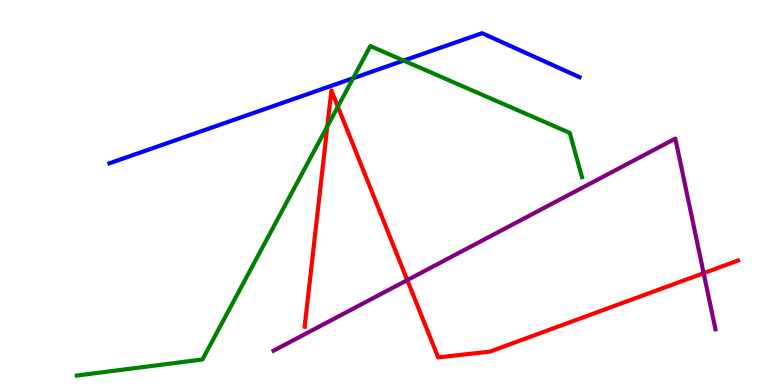[{'lines': ['blue', 'red'], 'intersections': []}, {'lines': ['green', 'red'], 'intersections': [{'x': 4.22, 'y': 6.72}, {'x': 4.36, 'y': 7.23}]}, {'lines': ['purple', 'red'], 'intersections': [{'x': 5.26, 'y': 2.72}, {'x': 9.08, 'y': 2.9}]}, {'lines': ['blue', 'green'], 'intersections': [{'x': 4.56, 'y': 7.97}, {'x': 5.21, 'y': 8.43}]}, {'lines': ['blue', 'purple'], 'intersections': []}, {'lines': ['green', 'purple'], 'intersections': []}]